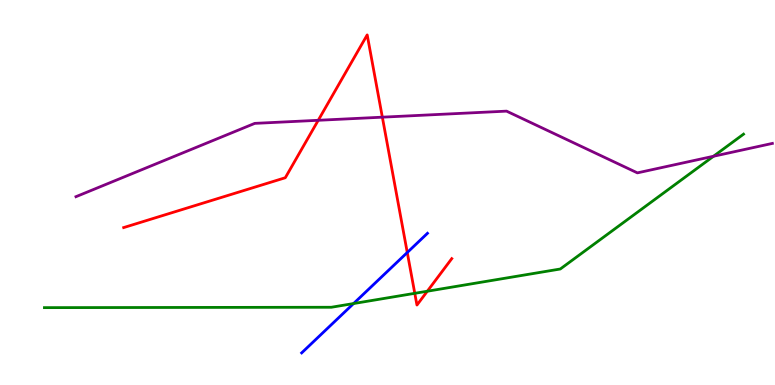[{'lines': ['blue', 'red'], 'intersections': [{'x': 5.26, 'y': 3.44}]}, {'lines': ['green', 'red'], 'intersections': [{'x': 5.35, 'y': 2.38}, {'x': 5.51, 'y': 2.44}]}, {'lines': ['purple', 'red'], 'intersections': [{'x': 4.11, 'y': 6.88}, {'x': 4.93, 'y': 6.96}]}, {'lines': ['blue', 'green'], 'intersections': [{'x': 4.56, 'y': 2.12}]}, {'lines': ['blue', 'purple'], 'intersections': []}, {'lines': ['green', 'purple'], 'intersections': [{'x': 9.21, 'y': 5.94}]}]